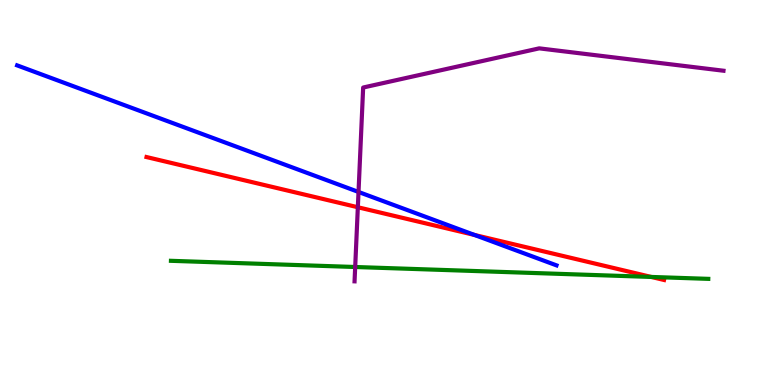[{'lines': ['blue', 'red'], 'intersections': [{'x': 6.12, 'y': 3.9}]}, {'lines': ['green', 'red'], 'intersections': [{'x': 8.4, 'y': 2.81}]}, {'lines': ['purple', 'red'], 'intersections': [{'x': 4.62, 'y': 4.62}]}, {'lines': ['blue', 'green'], 'intersections': []}, {'lines': ['blue', 'purple'], 'intersections': [{'x': 4.63, 'y': 5.01}]}, {'lines': ['green', 'purple'], 'intersections': [{'x': 4.58, 'y': 3.06}]}]